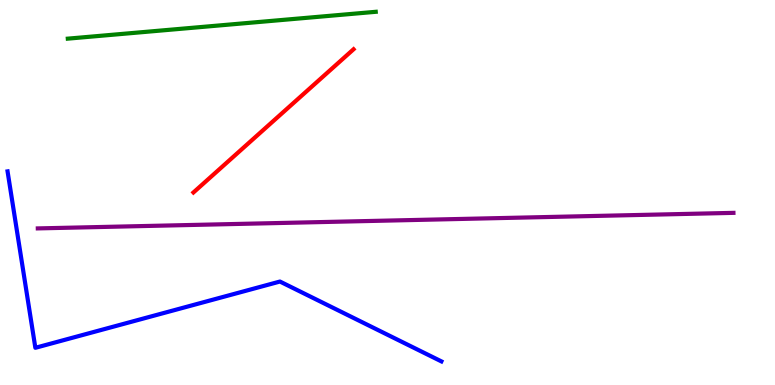[{'lines': ['blue', 'red'], 'intersections': []}, {'lines': ['green', 'red'], 'intersections': []}, {'lines': ['purple', 'red'], 'intersections': []}, {'lines': ['blue', 'green'], 'intersections': []}, {'lines': ['blue', 'purple'], 'intersections': []}, {'lines': ['green', 'purple'], 'intersections': []}]